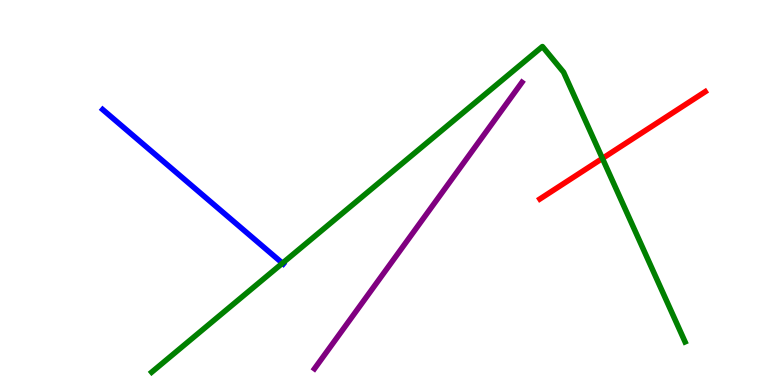[{'lines': ['blue', 'red'], 'intersections': []}, {'lines': ['green', 'red'], 'intersections': [{'x': 7.77, 'y': 5.89}]}, {'lines': ['purple', 'red'], 'intersections': []}, {'lines': ['blue', 'green'], 'intersections': [{'x': 3.64, 'y': 3.16}]}, {'lines': ['blue', 'purple'], 'intersections': []}, {'lines': ['green', 'purple'], 'intersections': []}]